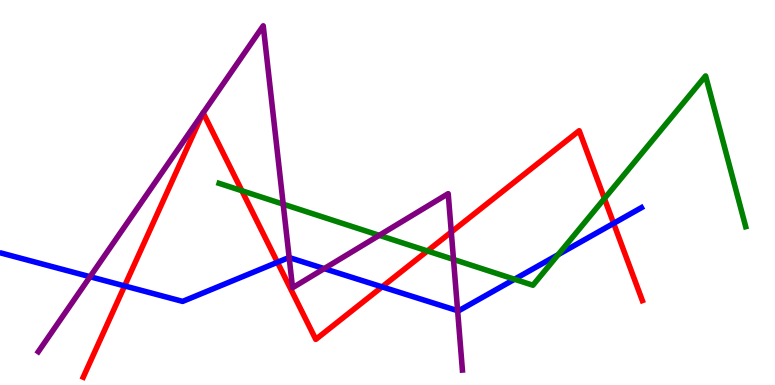[{'lines': ['blue', 'red'], 'intersections': [{'x': 1.61, 'y': 2.57}, {'x': 3.58, 'y': 3.19}, {'x': 4.93, 'y': 2.55}, {'x': 7.92, 'y': 4.2}]}, {'lines': ['green', 'red'], 'intersections': [{'x': 3.12, 'y': 5.05}, {'x': 5.51, 'y': 3.48}, {'x': 7.8, 'y': 4.84}]}, {'lines': ['purple', 'red'], 'intersections': [{'x': 2.62, 'y': 7.06}, {'x': 2.62, 'y': 7.07}, {'x': 5.82, 'y': 3.97}]}, {'lines': ['blue', 'green'], 'intersections': [{'x': 6.64, 'y': 2.75}, {'x': 7.2, 'y': 3.39}]}, {'lines': ['blue', 'purple'], 'intersections': [{'x': 1.16, 'y': 2.81}, {'x': 3.73, 'y': 3.31}, {'x': 4.18, 'y': 3.02}, {'x': 5.9, 'y': 1.93}]}, {'lines': ['green', 'purple'], 'intersections': [{'x': 3.65, 'y': 4.7}, {'x': 4.89, 'y': 3.89}, {'x': 5.85, 'y': 3.26}]}]